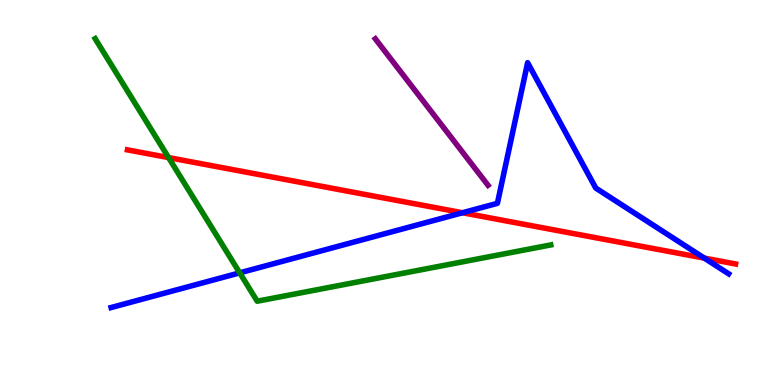[{'lines': ['blue', 'red'], 'intersections': [{'x': 5.97, 'y': 4.47}, {'x': 9.09, 'y': 3.3}]}, {'lines': ['green', 'red'], 'intersections': [{'x': 2.18, 'y': 5.91}]}, {'lines': ['purple', 'red'], 'intersections': []}, {'lines': ['blue', 'green'], 'intersections': [{'x': 3.09, 'y': 2.91}]}, {'lines': ['blue', 'purple'], 'intersections': []}, {'lines': ['green', 'purple'], 'intersections': []}]